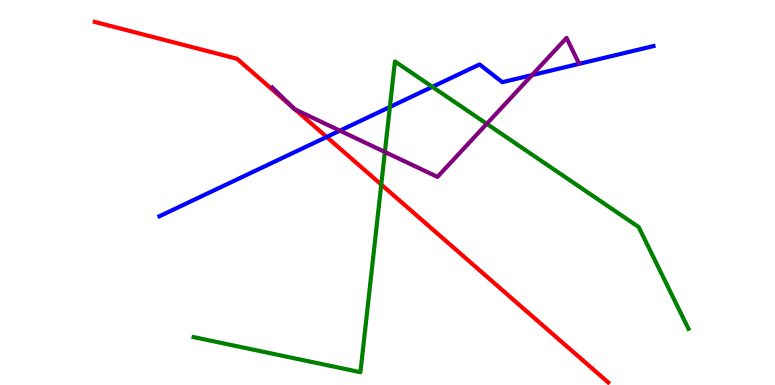[{'lines': ['blue', 'red'], 'intersections': [{'x': 4.21, 'y': 6.44}]}, {'lines': ['green', 'red'], 'intersections': [{'x': 4.92, 'y': 5.21}]}, {'lines': ['purple', 'red'], 'intersections': [{'x': 3.78, 'y': 7.21}, {'x': 3.81, 'y': 7.16}]}, {'lines': ['blue', 'green'], 'intersections': [{'x': 5.03, 'y': 7.22}, {'x': 5.58, 'y': 7.74}]}, {'lines': ['blue', 'purple'], 'intersections': [{'x': 4.39, 'y': 6.61}, {'x': 6.86, 'y': 8.05}]}, {'lines': ['green', 'purple'], 'intersections': [{'x': 4.97, 'y': 6.05}, {'x': 6.28, 'y': 6.78}]}]